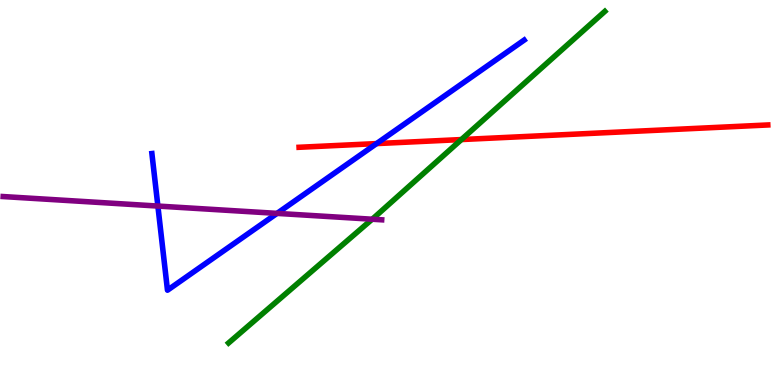[{'lines': ['blue', 'red'], 'intersections': [{'x': 4.86, 'y': 6.27}]}, {'lines': ['green', 'red'], 'intersections': [{'x': 5.95, 'y': 6.38}]}, {'lines': ['purple', 'red'], 'intersections': []}, {'lines': ['blue', 'green'], 'intersections': []}, {'lines': ['blue', 'purple'], 'intersections': [{'x': 2.04, 'y': 4.65}, {'x': 3.57, 'y': 4.46}]}, {'lines': ['green', 'purple'], 'intersections': [{'x': 4.8, 'y': 4.31}]}]